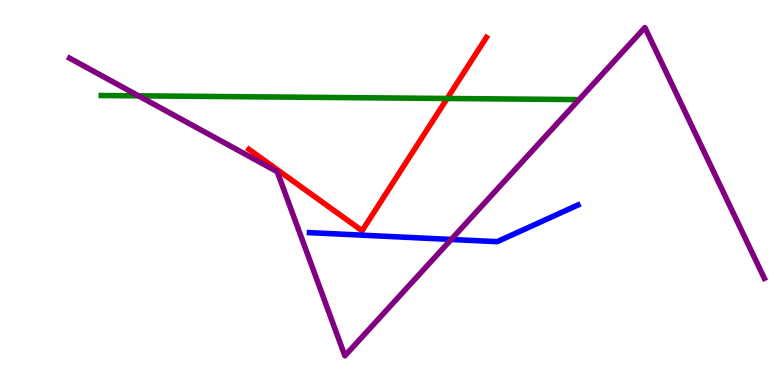[{'lines': ['blue', 'red'], 'intersections': []}, {'lines': ['green', 'red'], 'intersections': [{'x': 5.77, 'y': 7.44}]}, {'lines': ['purple', 'red'], 'intersections': []}, {'lines': ['blue', 'green'], 'intersections': []}, {'lines': ['blue', 'purple'], 'intersections': [{'x': 5.82, 'y': 3.78}]}, {'lines': ['green', 'purple'], 'intersections': [{'x': 1.79, 'y': 7.51}]}]